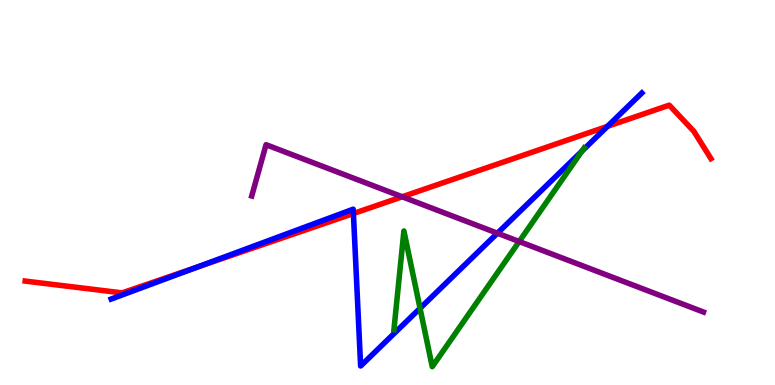[{'lines': ['blue', 'red'], 'intersections': [{'x': 2.54, 'y': 3.06}, {'x': 4.56, 'y': 4.45}, {'x': 7.84, 'y': 6.72}]}, {'lines': ['green', 'red'], 'intersections': []}, {'lines': ['purple', 'red'], 'intersections': [{'x': 5.19, 'y': 4.89}]}, {'lines': ['blue', 'green'], 'intersections': [{'x': 5.42, 'y': 1.99}, {'x': 7.51, 'y': 6.07}]}, {'lines': ['blue', 'purple'], 'intersections': [{'x': 6.42, 'y': 3.94}]}, {'lines': ['green', 'purple'], 'intersections': [{'x': 6.7, 'y': 3.73}]}]